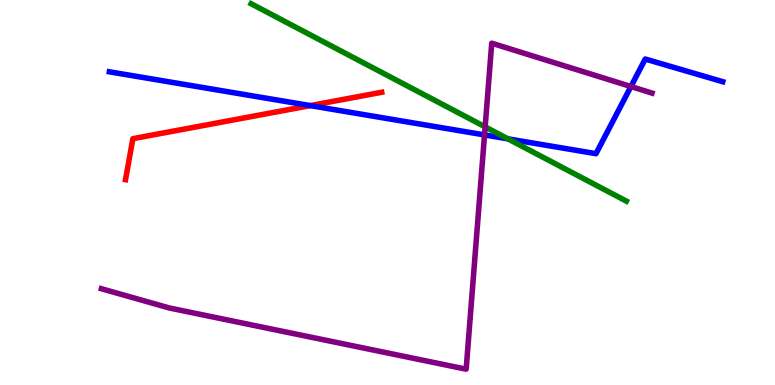[{'lines': ['blue', 'red'], 'intersections': [{'x': 4.0, 'y': 7.26}]}, {'lines': ['green', 'red'], 'intersections': []}, {'lines': ['purple', 'red'], 'intersections': []}, {'lines': ['blue', 'green'], 'intersections': [{'x': 6.55, 'y': 6.39}]}, {'lines': ['blue', 'purple'], 'intersections': [{'x': 6.25, 'y': 6.5}, {'x': 8.14, 'y': 7.75}]}, {'lines': ['green', 'purple'], 'intersections': [{'x': 6.26, 'y': 6.71}]}]